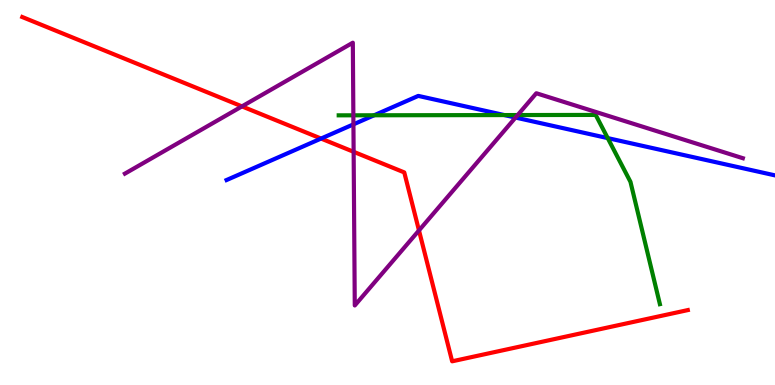[{'lines': ['blue', 'red'], 'intersections': [{'x': 4.14, 'y': 6.4}]}, {'lines': ['green', 'red'], 'intersections': []}, {'lines': ['purple', 'red'], 'intersections': [{'x': 3.12, 'y': 7.24}, {'x': 4.56, 'y': 6.06}, {'x': 5.41, 'y': 4.01}]}, {'lines': ['blue', 'green'], 'intersections': [{'x': 4.83, 'y': 7.01}, {'x': 6.51, 'y': 7.01}, {'x': 7.84, 'y': 6.41}]}, {'lines': ['blue', 'purple'], 'intersections': [{'x': 4.56, 'y': 6.77}, {'x': 6.65, 'y': 6.95}]}, {'lines': ['green', 'purple'], 'intersections': [{'x': 4.56, 'y': 7.0}, {'x': 6.68, 'y': 7.01}]}]